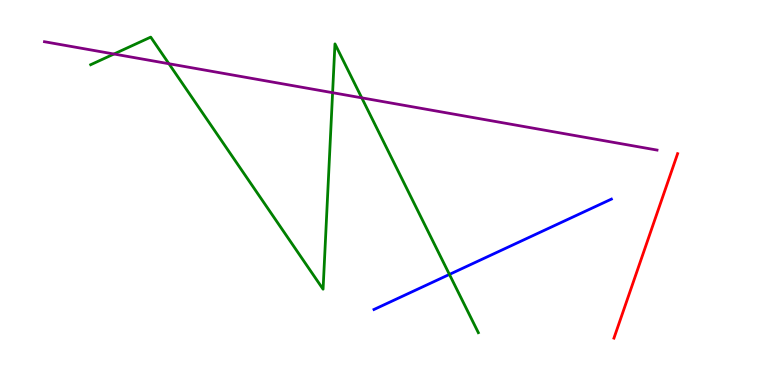[{'lines': ['blue', 'red'], 'intersections': []}, {'lines': ['green', 'red'], 'intersections': []}, {'lines': ['purple', 'red'], 'intersections': []}, {'lines': ['blue', 'green'], 'intersections': [{'x': 5.8, 'y': 2.87}]}, {'lines': ['blue', 'purple'], 'intersections': []}, {'lines': ['green', 'purple'], 'intersections': [{'x': 1.47, 'y': 8.6}, {'x': 2.18, 'y': 8.34}, {'x': 4.29, 'y': 7.59}, {'x': 4.67, 'y': 7.46}]}]